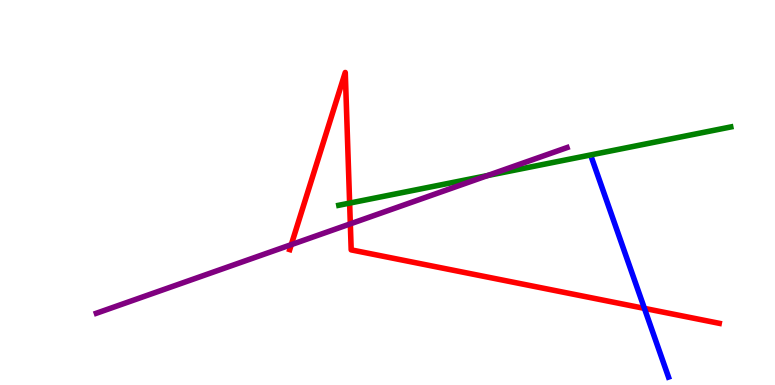[{'lines': ['blue', 'red'], 'intersections': [{'x': 8.32, 'y': 1.99}]}, {'lines': ['green', 'red'], 'intersections': [{'x': 4.51, 'y': 4.72}]}, {'lines': ['purple', 'red'], 'intersections': [{'x': 3.76, 'y': 3.65}, {'x': 4.52, 'y': 4.19}]}, {'lines': ['blue', 'green'], 'intersections': []}, {'lines': ['blue', 'purple'], 'intersections': []}, {'lines': ['green', 'purple'], 'intersections': [{'x': 6.29, 'y': 5.44}]}]